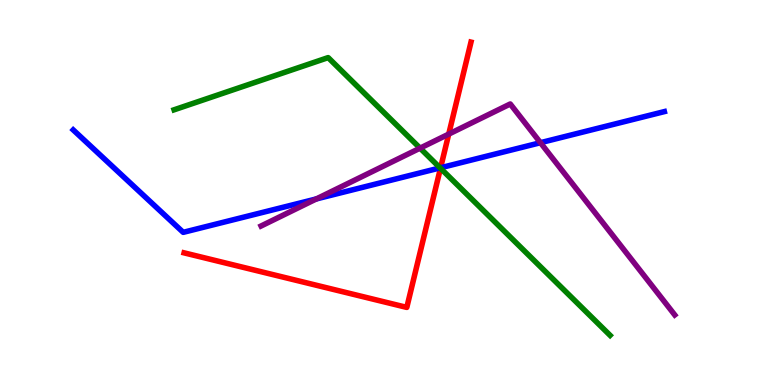[{'lines': ['blue', 'red'], 'intersections': [{'x': 5.69, 'y': 5.64}]}, {'lines': ['green', 'red'], 'intersections': [{'x': 5.68, 'y': 5.63}]}, {'lines': ['purple', 'red'], 'intersections': [{'x': 5.79, 'y': 6.52}]}, {'lines': ['blue', 'green'], 'intersections': [{'x': 5.68, 'y': 5.64}]}, {'lines': ['blue', 'purple'], 'intersections': [{'x': 4.08, 'y': 4.83}, {'x': 6.97, 'y': 6.29}]}, {'lines': ['green', 'purple'], 'intersections': [{'x': 5.42, 'y': 6.15}]}]